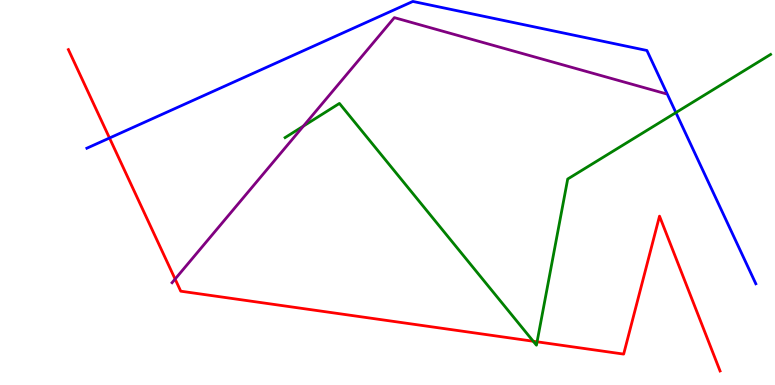[{'lines': ['blue', 'red'], 'intersections': [{'x': 1.41, 'y': 6.42}]}, {'lines': ['green', 'red'], 'intersections': [{'x': 6.88, 'y': 1.14}, {'x': 6.93, 'y': 1.12}]}, {'lines': ['purple', 'red'], 'intersections': [{'x': 2.26, 'y': 2.75}]}, {'lines': ['blue', 'green'], 'intersections': [{'x': 8.72, 'y': 7.08}]}, {'lines': ['blue', 'purple'], 'intersections': []}, {'lines': ['green', 'purple'], 'intersections': [{'x': 3.92, 'y': 6.73}]}]